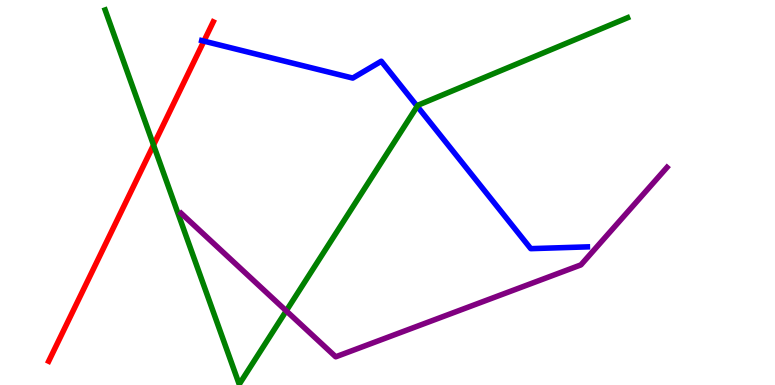[{'lines': ['blue', 'red'], 'intersections': [{'x': 2.63, 'y': 8.93}]}, {'lines': ['green', 'red'], 'intersections': [{'x': 1.98, 'y': 6.23}]}, {'lines': ['purple', 'red'], 'intersections': []}, {'lines': ['blue', 'green'], 'intersections': [{'x': 5.38, 'y': 7.24}]}, {'lines': ['blue', 'purple'], 'intersections': []}, {'lines': ['green', 'purple'], 'intersections': [{'x': 3.69, 'y': 1.93}]}]